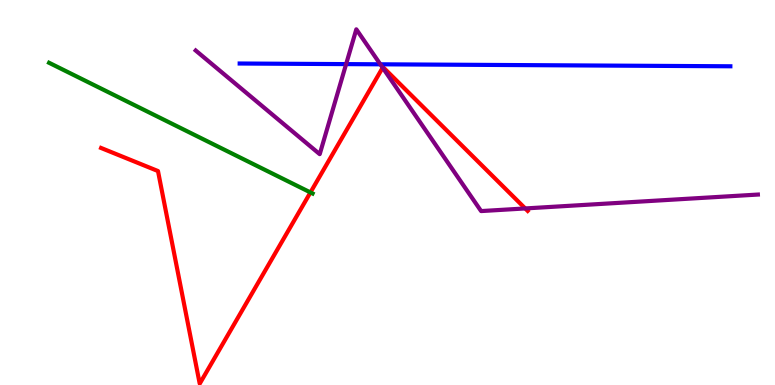[{'lines': ['blue', 'red'], 'intersections': []}, {'lines': ['green', 'red'], 'intersections': [{'x': 4.01, 'y': 5.0}]}, {'lines': ['purple', 'red'], 'intersections': [{'x': 4.94, 'y': 8.24}, {'x': 6.78, 'y': 4.59}]}, {'lines': ['blue', 'green'], 'intersections': []}, {'lines': ['blue', 'purple'], 'intersections': [{'x': 4.47, 'y': 8.33}, {'x': 4.91, 'y': 8.33}]}, {'lines': ['green', 'purple'], 'intersections': []}]